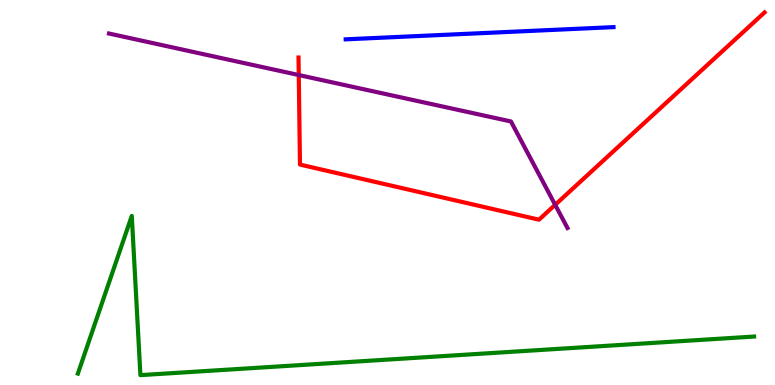[{'lines': ['blue', 'red'], 'intersections': []}, {'lines': ['green', 'red'], 'intersections': []}, {'lines': ['purple', 'red'], 'intersections': [{'x': 3.85, 'y': 8.05}, {'x': 7.16, 'y': 4.68}]}, {'lines': ['blue', 'green'], 'intersections': []}, {'lines': ['blue', 'purple'], 'intersections': []}, {'lines': ['green', 'purple'], 'intersections': []}]